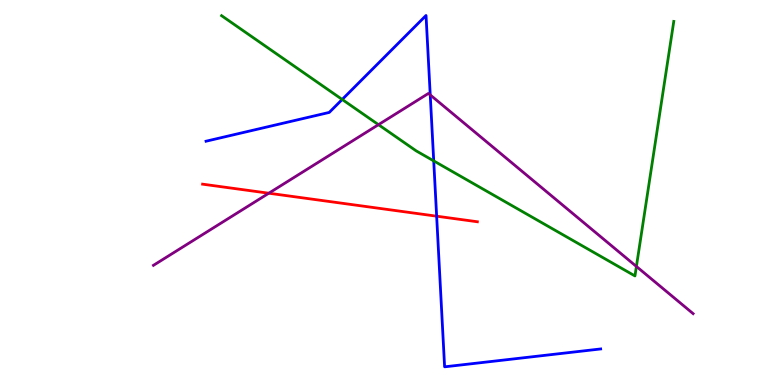[{'lines': ['blue', 'red'], 'intersections': [{'x': 5.63, 'y': 4.38}]}, {'lines': ['green', 'red'], 'intersections': []}, {'lines': ['purple', 'red'], 'intersections': [{'x': 3.47, 'y': 4.98}]}, {'lines': ['blue', 'green'], 'intersections': [{'x': 4.42, 'y': 7.42}, {'x': 5.6, 'y': 5.82}]}, {'lines': ['blue', 'purple'], 'intersections': [{'x': 5.55, 'y': 7.53}]}, {'lines': ['green', 'purple'], 'intersections': [{'x': 4.88, 'y': 6.76}, {'x': 8.21, 'y': 3.08}]}]